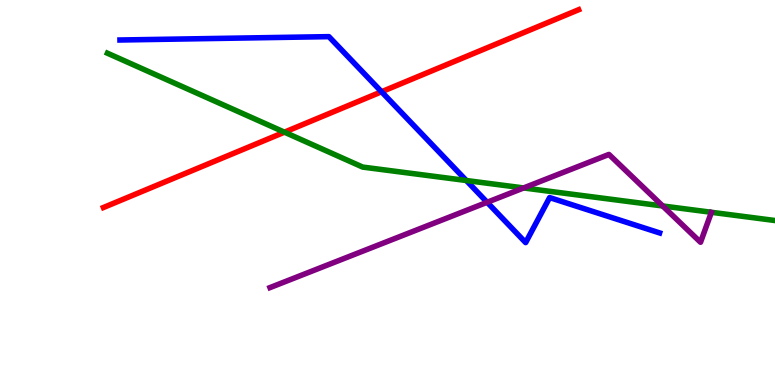[{'lines': ['blue', 'red'], 'intersections': [{'x': 4.92, 'y': 7.62}]}, {'lines': ['green', 'red'], 'intersections': [{'x': 3.67, 'y': 6.57}]}, {'lines': ['purple', 'red'], 'intersections': []}, {'lines': ['blue', 'green'], 'intersections': [{'x': 6.02, 'y': 5.31}]}, {'lines': ['blue', 'purple'], 'intersections': [{'x': 6.29, 'y': 4.75}]}, {'lines': ['green', 'purple'], 'intersections': [{'x': 6.76, 'y': 5.12}, {'x': 8.55, 'y': 4.65}]}]